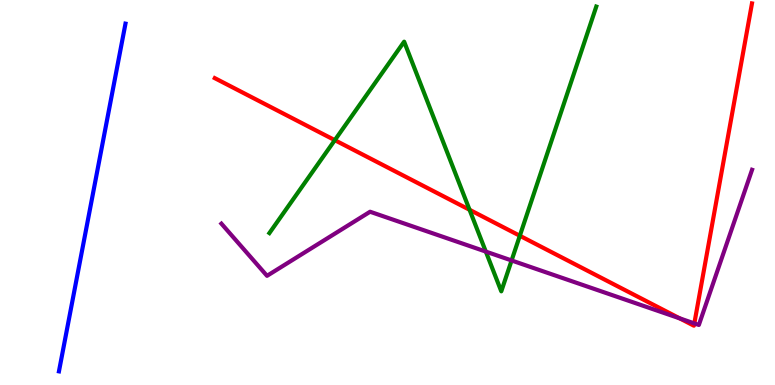[{'lines': ['blue', 'red'], 'intersections': []}, {'lines': ['green', 'red'], 'intersections': [{'x': 4.32, 'y': 6.36}, {'x': 6.06, 'y': 4.55}, {'x': 6.71, 'y': 3.88}]}, {'lines': ['purple', 'red'], 'intersections': [{'x': 8.77, 'y': 1.73}, {'x': 8.96, 'y': 1.6}]}, {'lines': ['blue', 'green'], 'intersections': []}, {'lines': ['blue', 'purple'], 'intersections': []}, {'lines': ['green', 'purple'], 'intersections': [{'x': 6.27, 'y': 3.47}, {'x': 6.6, 'y': 3.23}]}]